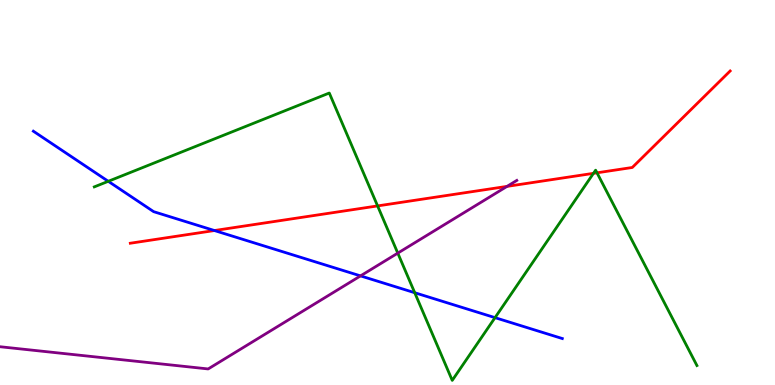[{'lines': ['blue', 'red'], 'intersections': [{'x': 2.77, 'y': 4.01}]}, {'lines': ['green', 'red'], 'intersections': [{'x': 4.87, 'y': 4.65}, {'x': 7.66, 'y': 5.5}, {'x': 7.7, 'y': 5.51}]}, {'lines': ['purple', 'red'], 'intersections': [{'x': 6.54, 'y': 5.16}]}, {'lines': ['blue', 'green'], 'intersections': [{'x': 1.4, 'y': 5.29}, {'x': 5.35, 'y': 2.4}, {'x': 6.39, 'y': 1.75}]}, {'lines': ['blue', 'purple'], 'intersections': [{'x': 4.65, 'y': 2.83}]}, {'lines': ['green', 'purple'], 'intersections': [{'x': 5.13, 'y': 3.43}]}]